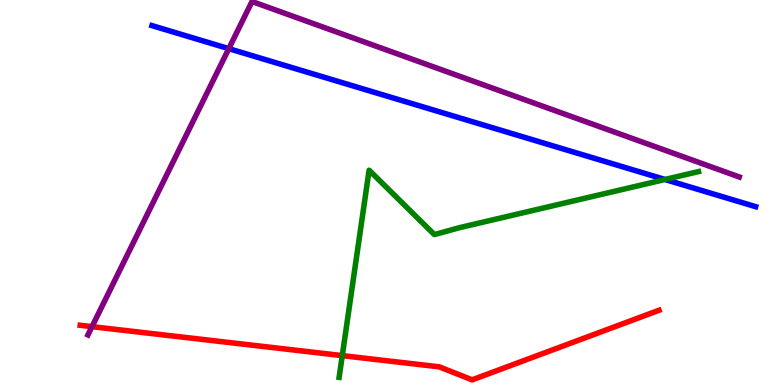[{'lines': ['blue', 'red'], 'intersections': []}, {'lines': ['green', 'red'], 'intersections': [{'x': 4.42, 'y': 0.763}]}, {'lines': ['purple', 'red'], 'intersections': [{'x': 1.19, 'y': 1.52}]}, {'lines': ['blue', 'green'], 'intersections': [{'x': 8.58, 'y': 5.34}]}, {'lines': ['blue', 'purple'], 'intersections': [{'x': 2.95, 'y': 8.74}]}, {'lines': ['green', 'purple'], 'intersections': []}]